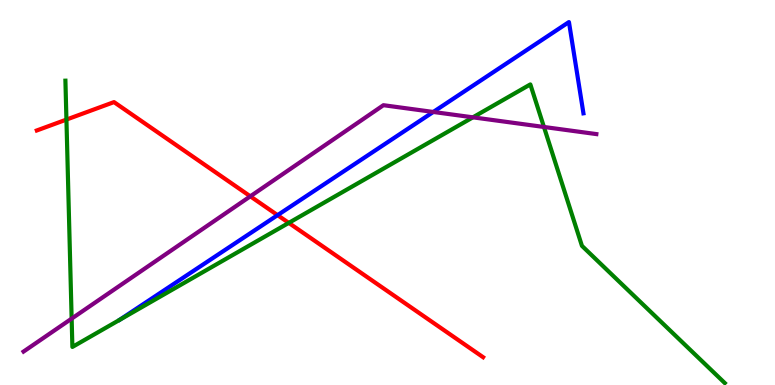[{'lines': ['blue', 'red'], 'intersections': [{'x': 3.58, 'y': 4.41}]}, {'lines': ['green', 'red'], 'intersections': [{'x': 0.857, 'y': 6.89}, {'x': 3.73, 'y': 4.21}]}, {'lines': ['purple', 'red'], 'intersections': [{'x': 3.23, 'y': 4.9}]}, {'lines': ['blue', 'green'], 'intersections': []}, {'lines': ['blue', 'purple'], 'intersections': [{'x': 5.59, 'y': 7.09}]}, {'lines': ['green', 'purple'], 'intersections': [{'x': 0.924, 'y': 1.72}, {'x': 6.1, 'y': 6.95}, {'x': 7.02, 'y': 6.7}]}]